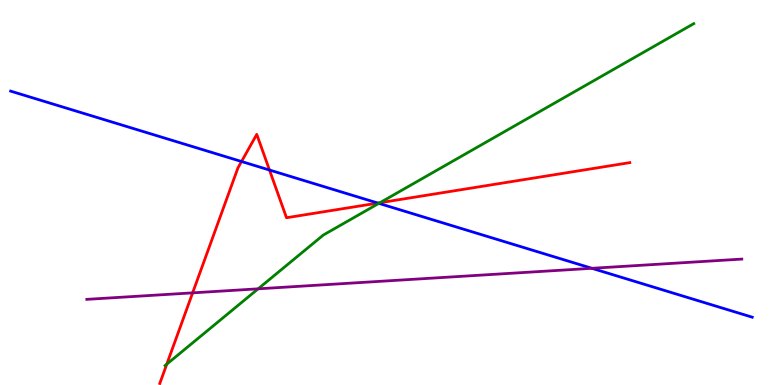[{'lines': ['blue', 'red'], 'intersections': [{'x': 3.12, 'y': 5.81}, {'x': 3.48, 'y': 5.58}, {'x': 4.88, 'y': 4.73}]}, {'lines': ['green', 'red'], 'intersections': [{'x': 2.15, 'y': 0.541}, {'x': 4.9, 'y': 4.73}]}, {'lines': ['purple', 'red'], 'intersections': [{'x': 2.49, 'y': 2.39}]}, {'lines': ['blue', 'green'], 'intersections': [{'x': 4.89, 'y': 4.72}]}, {'lines': ['blue', 'purple'], 'intersections': [{'x': 7.64, 'y': 3.03}]}, {'lines': ['green', 'purple'], 'intersections': [{'x': 3.33, 'y': 2.5}]}]